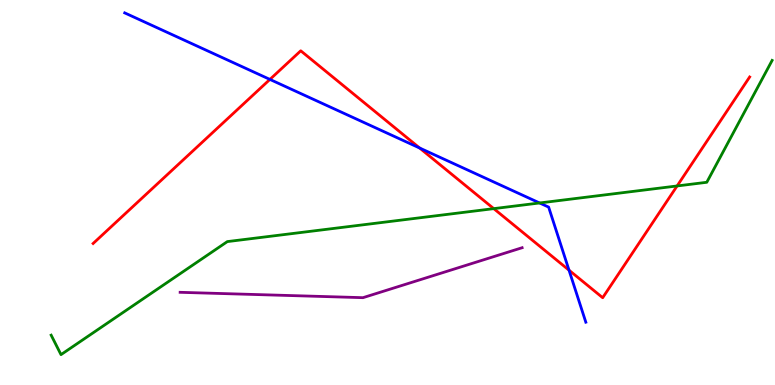[{'lines': ['blue', 'red'], 'intersections': [{'x': 3.48, 'y': 7.94}, {'x': 5.41, 'y': 6.16}, {'x': 7.34, 'y': 2.98}]}, {'lines': ['green', 'red'], 'intersections': [{'x': 6.37, 'y': 4.58}, {'x': 8.74, 'y': 5.17}]}, {'lines': ['purple', 'red'], 'intersections': []}, {'lines': ['blue', 'green'], 'intersections': [{'x': 6.96, 'y': 4.73}]}, {'lines': ['blue', 'purple'], 'intersections': []}, {'lines': ['green', 'purple'], 'intersections': []}]